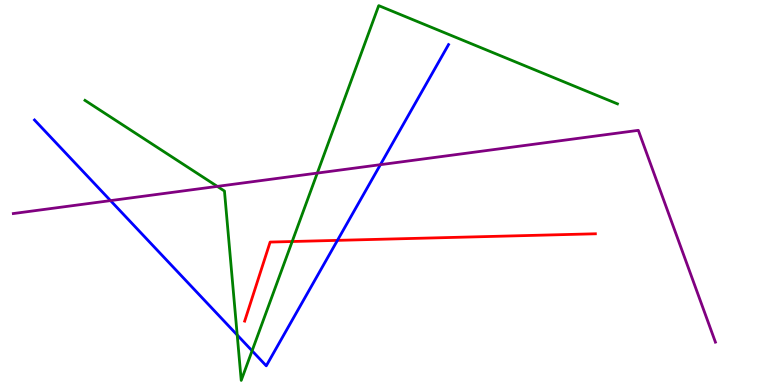[{'lines': ['blue', 'red'], 'intersections': [{'x': 4.35, 'y': 3.76}]}, {'lines': ['green', 'red'], 'intersections': [{'x': 3.77, 'y': 3.73}]}, {'lines': ['purple', 'red'], 'intersections': []}, {'lines': ['blue', 'green'], 'intersections': [{'x': 3.06, 'y': 1.3}, {'x': 3.25, 'y': 0.888}]}, {'lines': ['blue', 'purple'], 'intersections': [{'x': 1.43, 'y': 4.79}, {'x': 4.91, 'y': 5.72}]}, {'lines': ['green', 'purple'], 'intersections': [{'x': 2.8, 'y': 5.16}, {'x': 4.09, 'y': 5.5}]}]